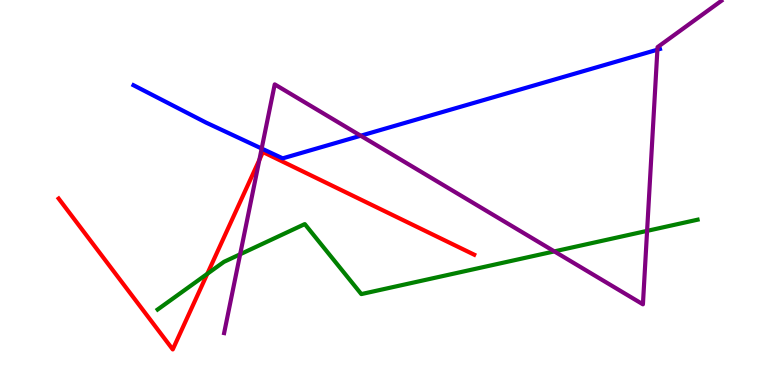[{'lines': ['blue', 'red'], 'intersections': []}, {'lines': ['green', 'red'], 'intersections': [{'x': 2.67, 'y': 2.89}]}, {'lines': ['purple', 'red'], 'intersections': [{'x': 3.35, 'y': 5.85}]}, {'lines': ['blue', 'green'], 'intersections': []}, {'lines': ['blue', 'purple'], 'intersections': [{'x': 3.38, 'y': 6.14}, {'x': 4.65, 'y': 6.47}, {'x': 8.48, 'y': 8.71}]}, {'lines': ['green', 'purple'], 'intersections': [{'x': 3.1, 'y': 3.4}, {'x': 7.15, 'y': 3.47}, {'x': 8.35, 'y': 4.0}]}]